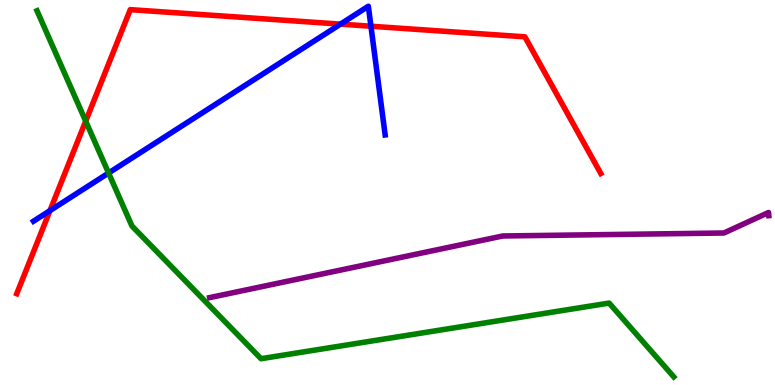[{'lines': ['blue', 'red'], 'intersections': [{'x': 0.645, 'y': 4.53}, {'x': 4.39, 'y': 9.37}, {'x': 4.79, 'y': 9.32}]}, {'lines': ['green', 'red'], 'intersections': [{'x': 1.11, 'y': 6.85}]}, {'lines': ['purple', 'red'], 'intersections': []}, {'lines': ['blue', 'green'], 'intersections': [{'x': 1.4, 'y': 5.51}]}, {'lines': ['blue', 'purple'], 'intersections': []}, {'lines': ['green', 'purple'], 'intersections': []}]